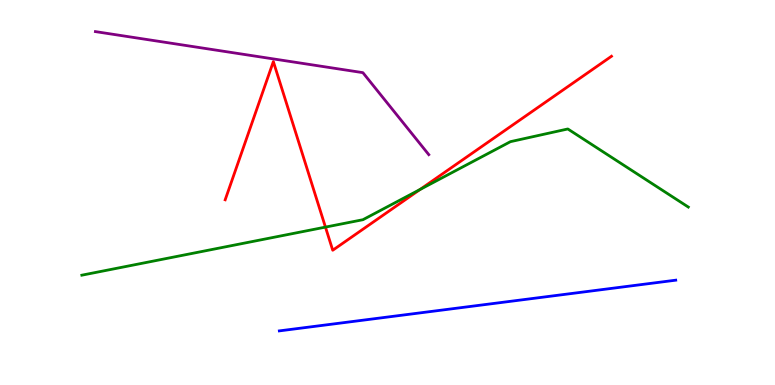[{'lines': ['blue', 'red'], 'intersections': []}, {'lines': ['green', 'red'], 'intersections': [{'x': 4.2, 'y': 4.1}, {'x': 5.42, 'y': 5.08}]}, {'lines': ['purple', 'red'], 'intersections': []}, {'lines': ['blue', 'green'], 'intersections': []}, {'lines': ['blue', 'purple'], 'intersections': []}, {'lines': ['green', 'purple'], 'intersections': []}]